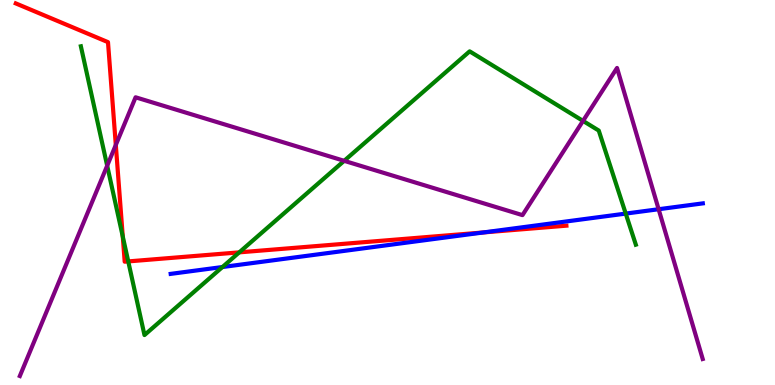[{'lines': ['blue', 'red'], 'intersections': [{'x': 6.24, 'y': 3.96}]}, {'lines': ['green', 'red'], 'intersections': [{'x': 1.58, 'y': 3.86}, {'x': 1.65, 'y': 3.21}, {'x': 3.09, 'y': 3.45}]}, {'lines': ['purple', 'red'], 'intersections': [{'x': 1.49, 'y': 6.24}]}, {'lines': ['blue', 'green'], 'intersections': [{'x': 2.87, 'y': 3.06}, {'x': 8.07, 'y': 4.45}]}, {'lines': ['blue', 'purple'], 'intersections': [{'x': 8.5, 'y': 4.57}]}, {'lines': ['green', 'purple'], 'intersections': [{'x': 1.38, 'y': 5.7}, {'x': 4.44, 'y': 5.82}, {'x': 7.52, 'y': 6.86}]}]